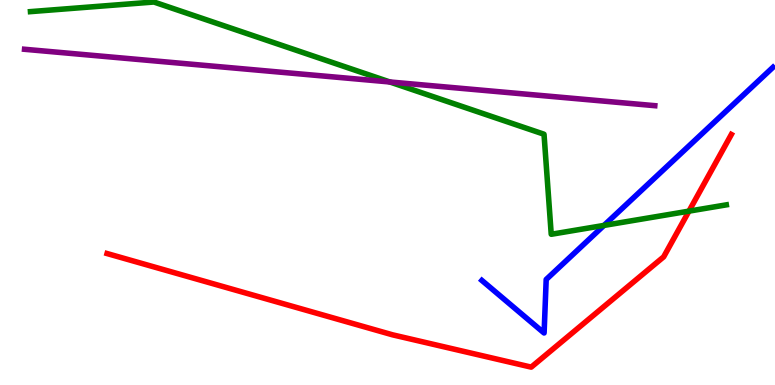[{'lines': ['blue', 'red'], 'intersections': []}, {'lines': ['green', 'red'], 'intersections': [{'x': 8.89, 'y': 4.52}]}, {'lines': ['purple', 'red'], 'intersections': []}, {'lines': ['blue', 'green'], 'intersections': [{'x': 7.79, 'y': 4.14}]}, {'lines': ['blue', 'purple'], 'intersections': []}, {'lines': ['green', 'purple'], 'intersections': [{'x': 5.03, 'y': 7.87}]}]